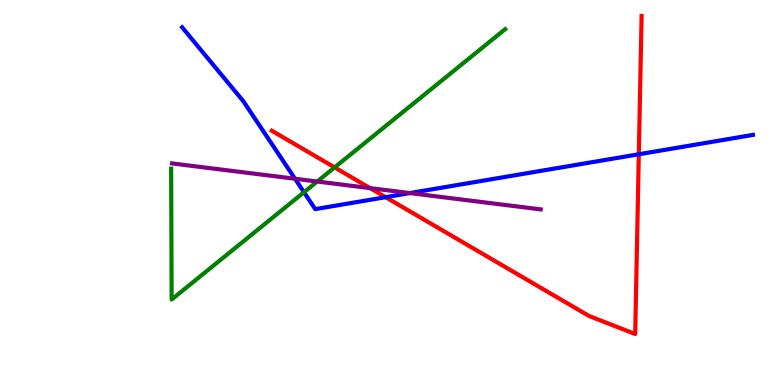[{'lines': ['blue', 'red'], 'intersections': [{'x': 4.98, 'y': 4.88}, {'x': 8.24, 'y': 5.99}]}, {'lines': ['green', 'red'], 'intersections': [{'x': 4.32, 'y': 5.65}]}, {'lines': ['purple', 'red'], 'intersections': [{'x': 4.78, 'y': 5.11}]}, {'lines': ['blue', 'green'], 'intersections': [{'x': 3.92, 'y': 5.01}]}, {'lines': ['blue', 'purple'], 'intersections': [{'x': 3.81, 'y': 5.36}, {'x': 5.29, 'y': 4.99}]}, {'lines': ['green', 'purple'], 'intersections': [{'x': 4.09, 'y': 5.29}]}]